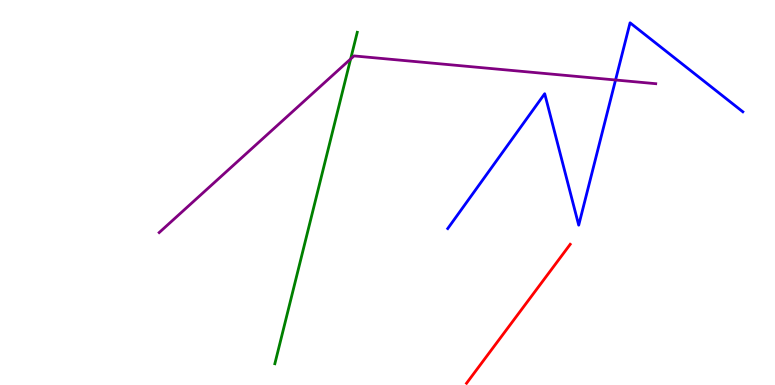[{'lines': ['blue', 'red'], 'intersections': []}, {'lines': ['green', 'red'], 'intersections': []}, {'lines': ['purple', 'red'], 'intersections': []}, {'lines': ['blue', 'green'], 'intersections': []}, {'lines': ['blue', 'purple'], 'intersections': [{'x': 7.94, 'y': 7.92}]}, {'lines': ['green', 'purple'], 'intersections': [{'x': 4.52, 'y': 8.47}]}]